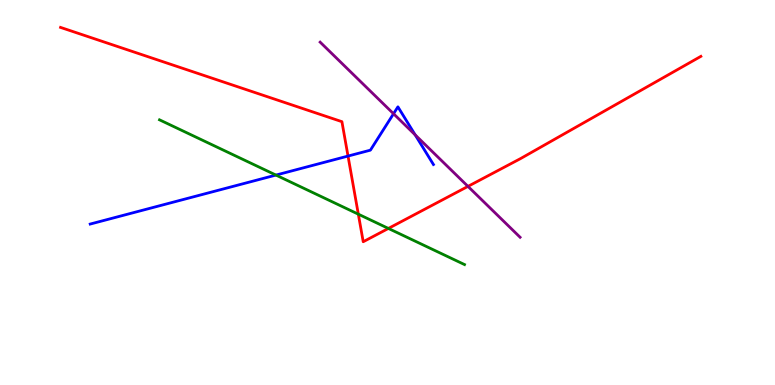[{'lines': ['blue', 'red'], 'intersections': [{'x': 4.49, 'y': 5.95}]}, {'lines': ['green', 'red'], 'intersections': [{'x': 4.62, 'y': 4.44}, {'x': 5.01, 'y': 4.07}]}, {'lines': ['purple', 'red'], 'intersections': [{'x': 6.04, 'y': 5.16}]}, {'lines': ['blue', 'green'], 'intersections': [{'x': 3.56, 'y': 5.45}]}, {'lines': ['blue', 'purple'], 'intersections': [{'x': 5.08, 'y': 7.05}, {'x': 5.36, 'y': 6.5}]}, {'lines': ['green', 'purple'], 'intersections': []}]